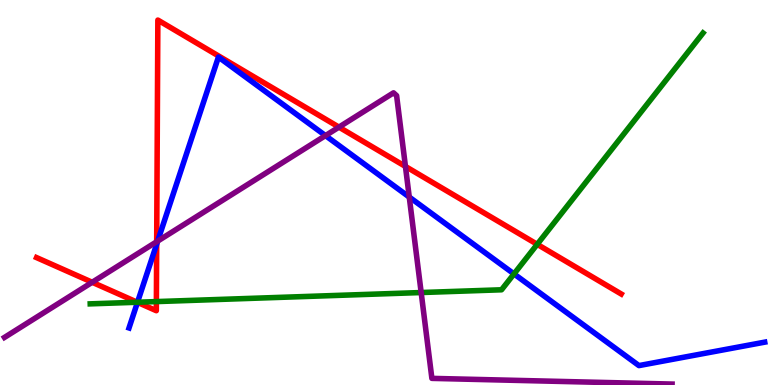[{'lines': ['blue', 'red'], 'intersections': [{'x': 1.77, 'y': 2.15}, {'x': 2.02, 'y': 3.66}]}, {'lines': ['green', 'red'], 'intersections': [{'x': 1.77, 'y': 2.15}, {'x': 2.02, 'y': 2.17}, {'x': 6.93, 'y': 3.65}]}, {'lines': ['purple', 'red'], 'intersections': [{'x': 1.19, 'y': 2.67}, {'x': 2.02, 'y': 3.72}, {'x': 4.37, 'y': 6.7}, {'x': 5.23, 'y': 5.68}]}, {'lines': ['blue', 'green'], 'intersections': [{'x': 1.77, 'y': 2.15}, {'x': 6.63, 'y': 2.89}]}, {'lines': ['blue', 'purple'], 'intersections': [{'x': 2.03, 'y': 3.74}, {'x': 4.2, 'y': 6.48}, {'x': 5.28, 'y': 4.88}]}, {'lines': ['green', 'purple'], 'intersections': [{'x': 5.43, 'y': 2.4}]}]